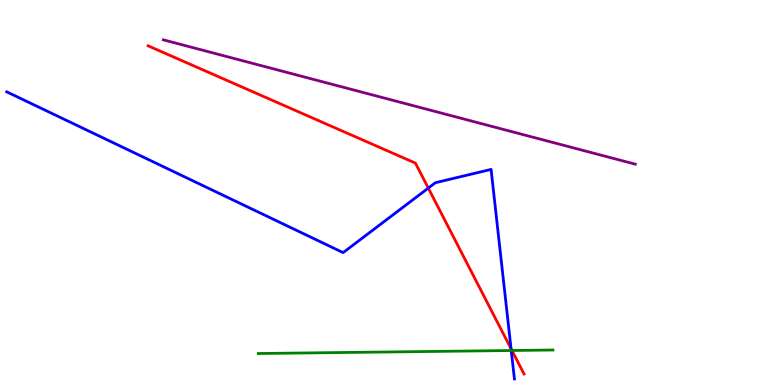[{'lines': ['blue', 'red'], 'intersections': [{'x': 5.53, 'y': 5.11}, {'x': 6.59, 'y': 0.941}]}, {'lines': ['green', 'red'], 'intersections': [{'x': 6.61, 'y': 0.896}]}, {'lines': ['purple', 'red'], 'intersections': []}, {'lines': ['blue', 'green'], 'intersections': [{'x': 6.6, 'y': 0.896}]}, {'lines': ['blue', 'purple'], 'intersections': []}, {'lines': ['green', 'purple'], 'intersections': []}]